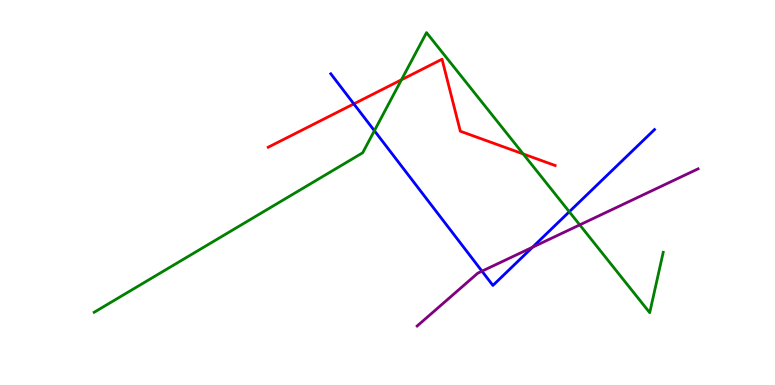[{'lines': ['blue', 'red'], 'intersections': [{'x': 4.57, 'y': 7.3}]}, {'lines': ['green', 'red'], 'intersections': [{'x': 5.18, 'y': 7.93}, {'x': 6.75, 'y': 6.0}]}, {'lines': ['purple', 'red'], 'intersections': []}, {'lines': ['blue', 'green'], 'intersections': [{'x': 4.83, 'y': 6.6}, {'x': 7.35, 'y': 4.5}]}, {'lines': ['blue', 'purple'], 'intersections': [{'x': 6.22, 'y': 2.96}, {'x': 6.87, 'y': 3.58}]}, {'lines': ['green', 'purple'], 'intersections': [{'x': 7.48, 'y': 4.16}]}]